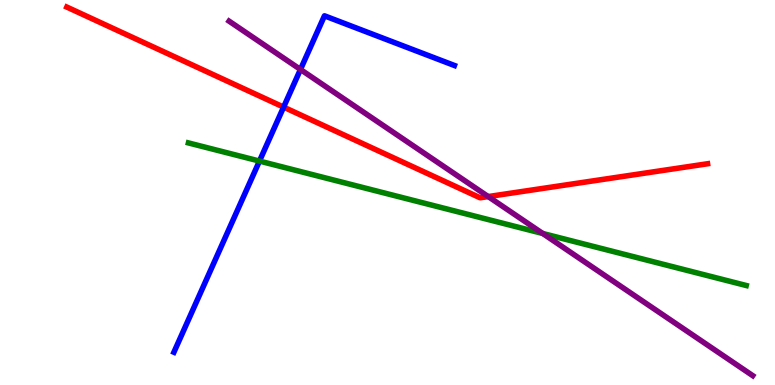[{'lines': ['blue', 'red'], 'intersections': [{'x': 3.66, 'y': 7.22}]}, {'lines': ['green', 'red'], 'intersections': []}, {'lines': ['purple', 'red'], 'intersections': [{'x': 6.3, 'y': 4.89}]}, {'lines': ['blue', 'green'], 'intersections': [{'x': 3.35, 'y': 5.82}]}, {'lines': ['blue', 'purple'], 'intersections': [{'x': 3.88, 'y': 8.2}]}, {'lines': ['green', 'purple'], 'intersections': [{'x': 7.0, 'y': 3.94}]}]